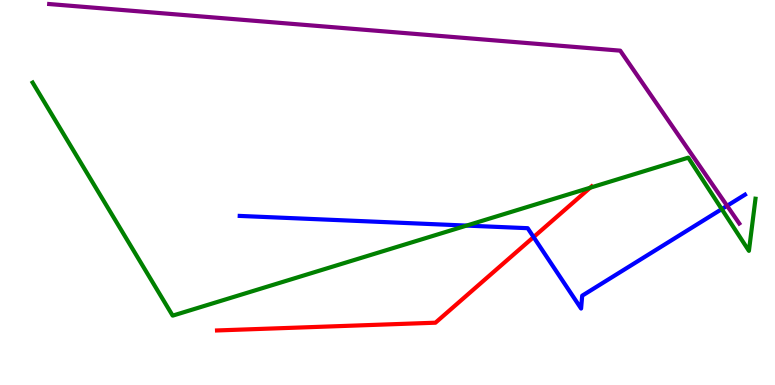[{'lines': ['blue', 'red'], 'intersections': [{'x': 6.89, 'y': 3.84}]}, {'lines': ['green', 'red'], 'intersections': [{'x': 7.61, 'y': 5.12}]}, {'lines': ['purple', 'red'], 'intersections': []}, {'lines': ['blue', 'green'], 'intersections': [{'x': 6.02, 'y': 4.14}, {'x': 9.31, 'y': 4.57}]}, {'lines': ['blue', 'purple'], 'intersections': [{'x': 9.38, 'y': 4.65}]}, {'lines': ['green', 'purple'], 'intersections': []}]